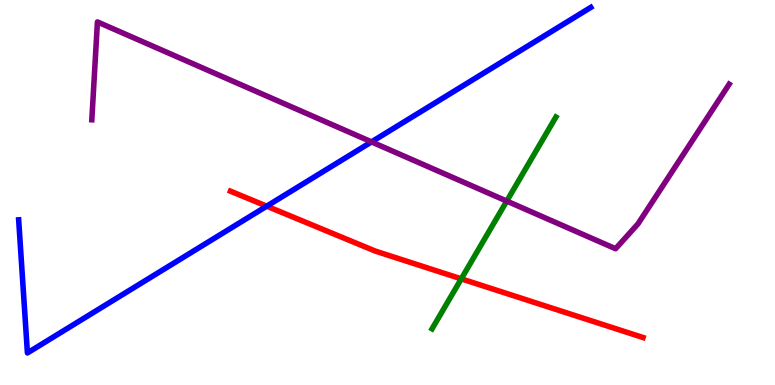[{'lines': ['blue', 'red'], 'intersections': [{'x': 3.44, 'y': 4.64}]}, {'lines': ['green', 'red'], 'intersections': [{'x': 5.95, 'y': 2.76}]}, {'lines': ['purple', 'red'], 'intersections': []}, {'lines': ['blue', 'green'], 'intersections': []}, {'lines': ['blue', 'purple'], 'intersections': [{'x': 4.79, 'y': 6.31}]}, {'lines': ['green', 'purple'], 'intersections': [{'x': 6.54, 'y': 4.78}]}]